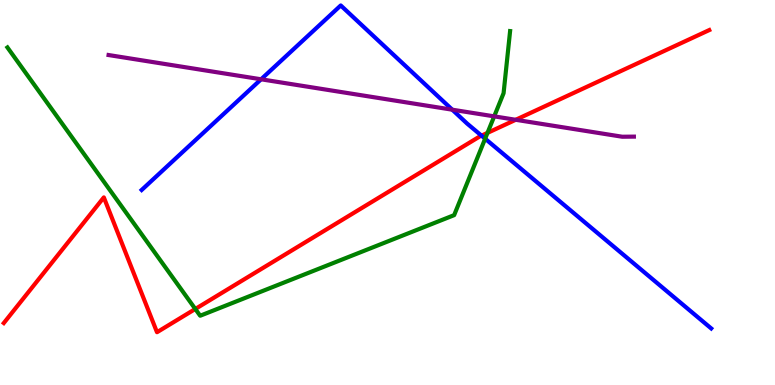[{'lines': ['blue', 'red'], 'intersections': [{'x': 6.21, 'y': 6.48}]}, {'lines': ['green', 'red'], 'intersections': [{'x': 2.52, 'y': 1.97}, {'x': 6.29, 'y': 6.55}]}, {'lines': ['purple', 'red'], 'intersections': [{'x': 6.65, 'y': 6.89}]}, {'lines': ['blue', 'green'], 'intersections': [{'x': 6.26, 'y': 6.4}]}, {'lines': ['blue', 'purple'], 'intersections': [{'x': 3.37, 'y': 7.94}, {'x': 5.84, 'y': 7.15}]}, {'lines': ['green', 'purple'], 'intersections': [{'x': 6.38, 'y': 6.98}]}]